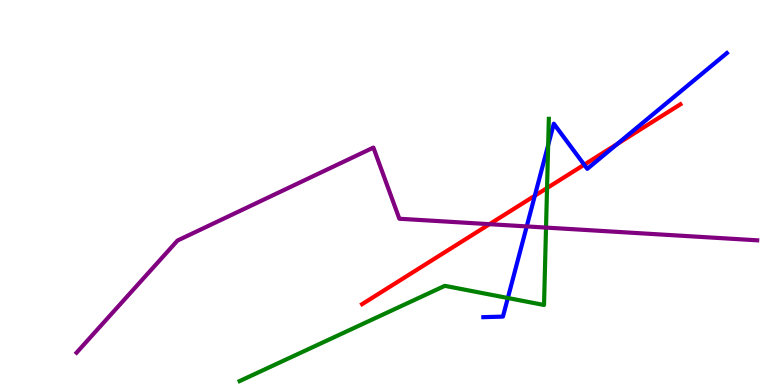[{'lines': ['blue', 'red'], 'intersections': [{'x': 6.9, 'y': 4.92}, {'x': 7.54, 'y': 5.72}, {'x': 7.97, 'y': 6.26}]}, {'lines': ['green', 'red'], 'intersections': [{'x': 7.06, 'y': 5.12}]}, {'lines': ['purple', 'red'], 'intersections': [{'x': 6.32, 'y': 4.18}]}, {'lines': ['blue', 'green'], 'intersections': [{'x': 6.55, 'y': 2.26}, {'x': 7.07, 'y': 6.23}]}, {'lines': ['blue', 'purple'], 'intersections': [{'x': 6.8, 'y': 4.12}]}, {'lines': ['green', 'purple'], 'intersections': [{'x': 7.05, 'y': 4.09}]}]